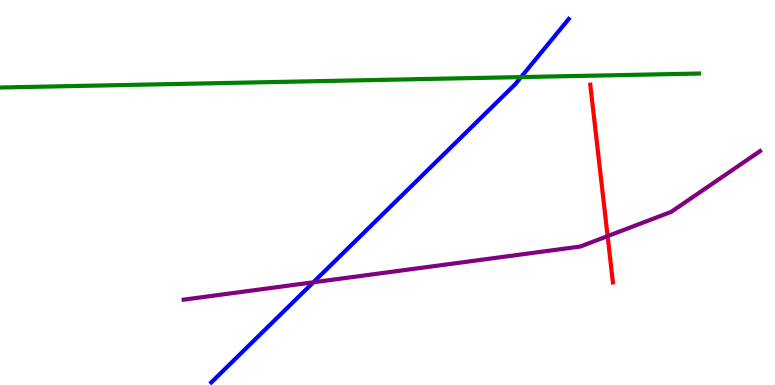[{'lines': ['blue', 'red'], 'intersections': []}, {'lines': ['green', 'red'], 'intersections': []}, {'lines': ['purple', 'red'], 'intersections': [{'x': 7.84, 'y': 3.87}]}, {'lines': ['blue', 'green'], 'intersections': [{'x': 6.72, 'y': 8.0}]}, {'lines': ['blue', 'purple'], 'intersections': [{'x': 4.04, 'y': 2.67}]}, {'lines': ['green', 'purple'], 'intersections': []}]